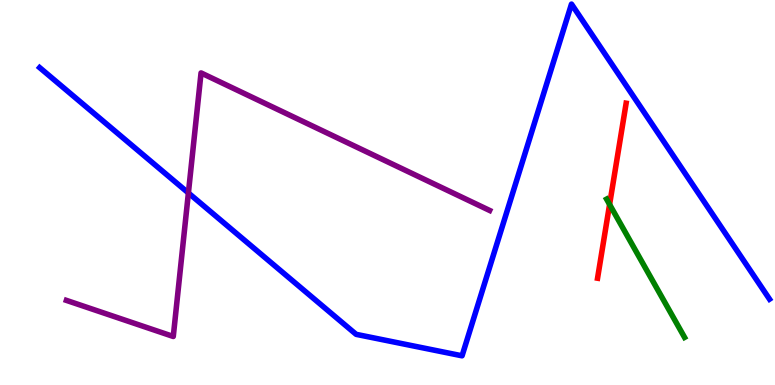[{'lines': ['blue', 'red'], 'intersections': []}, {'lines': ['green', 'red'], 'intersections': [{'x': 7.87, 'y': 4.69}]}, {'lines': ['purple', 'red'], 'intersections': []}, {'lines': ['blue', 'green'], 'intersections': []}, {'lines': ['blue', 'purple'], 'intersections': [{'x': 2.43, 'y': 4.99}]}, {'lines': ['green', 'purple'], 'intersections': []}]